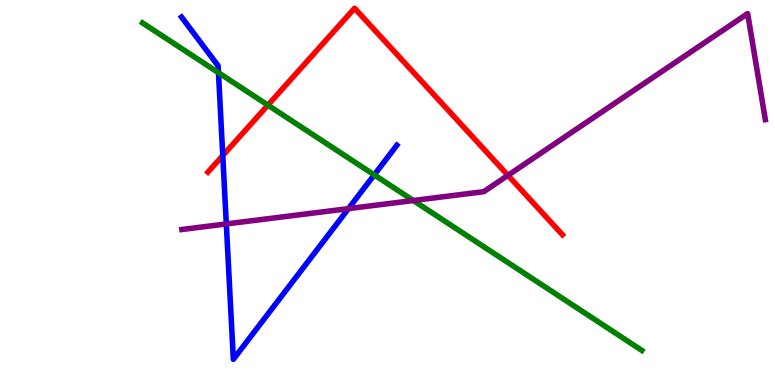[{'lines': ['blue', 'red'], 'intersections': [{'x': 2.87, 'y': 5.96}]}, {'lines': ['green', 'red'], 'intersections': [{'x': 3.46, 'y': 7.27}]}, {'lines': ['purple', 'red'], 'intersections': [{'x': 6.55, 'y': 5.45}]}, {'lines': ['blue', 'green'], 'intersections': [{'x': 2.82, 'y': 8.11}, {'x': 4.83, 'y': 5.46}]}, {'lines': ['blue', 'purple'], 'intersections': [{'x': 2.92, 'y': 4.18}, {'x': 4.5, 'y': 4.58}]}, {'lines': ['green', 'purple'], 'intersections': [{'x': 5.33, 'y': 4.79}]}]